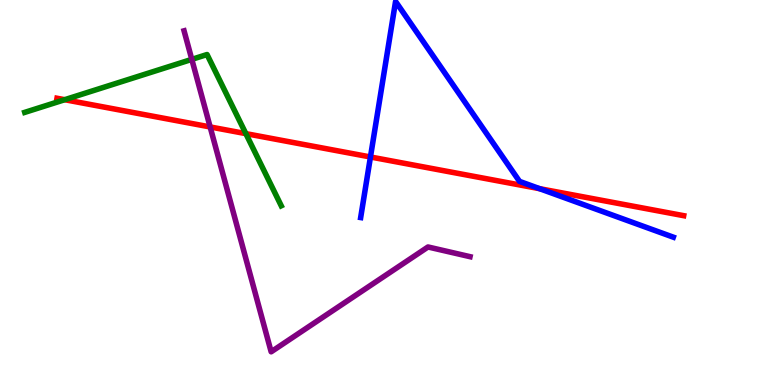[{'lines': ['blue', 'red'], 'intersections': [{'x': 4.78, 'y': 5.92}, {'x': 6.96, 'y': 5.1}]}, {'lines': ['green', 'red'], 'intersections': [{'x': 0.835, 'y': 7.41}, {'x': 3.17, 'y': 6.53}]}, {'lines': ['purple', 'red'], 'intersections': [{'x': 2.71, 'y': 6.7}]}, {'lines': ['blue', 'green'], 'intersections': []}, {'lines': ['blue', 'purple'], 'intersections': []}, {'lines': ['green', 'purple'], 'intersections': [{'x': 2.47, 'y': 8.46}]}]